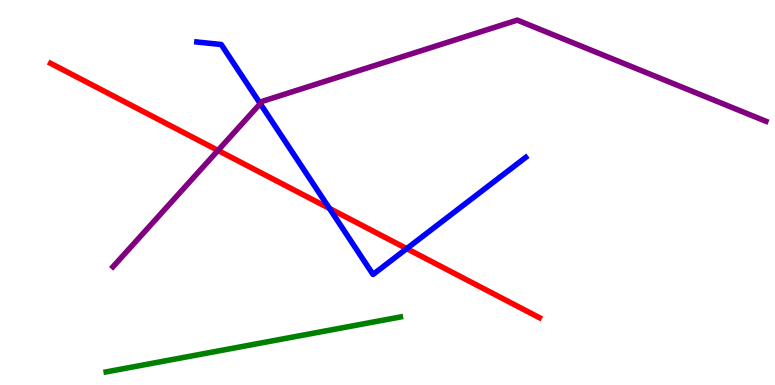[{'lines': ['blue', 'red'], 'intersections': [{'x': 4.25, 'y': 4.59}, {'x': 5.25, 'y': 3.54}]}, {'lines': ['green', 'red'], 'intersections': []}, {'lines': ['purple', 'red'], 'intersections': [{'x': 2.81, 'y': 6.09}]}, {'lines': ['blue', 'green'], 'intersections': []}, {'lines': ['blue', 'purple'], 'intersections': [{'x': 3.36, 'y': 7.31}]}, {'lines': ['green', 'purple'], 'intersections': []}]